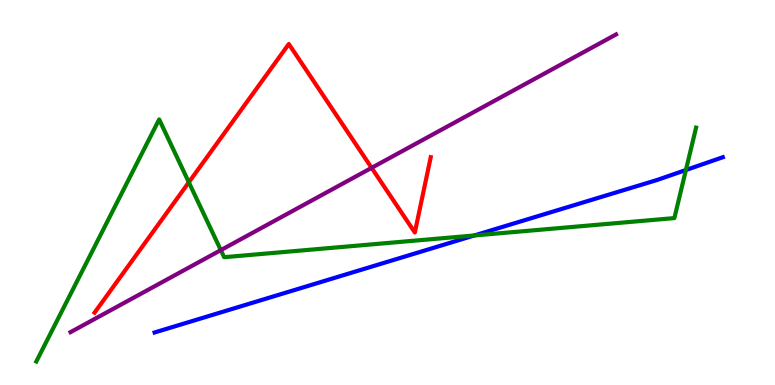[{'lines': ['blue', 'red'], 'intersections': []}, {'lines': ['green', 'red'], 'intersections': [{'x': 2.44, 'y': 5.27}]}, {'lines': ['purple', 'red'], 'intersections': [{'x': 4.8, 'y': 5.64}]}, {'lines': ['blue', 'green'], 'intersections': [{'x': 6.12, 'y': 3.88}, {'x': 8.85, 'y': 5.58}]}, {'lines': ['blue', 'purple'], 'intersections': []}, {'lines': ['green', 'purple'], 'intersections': [{'x': 2.85, 'y': 3.5}]}]